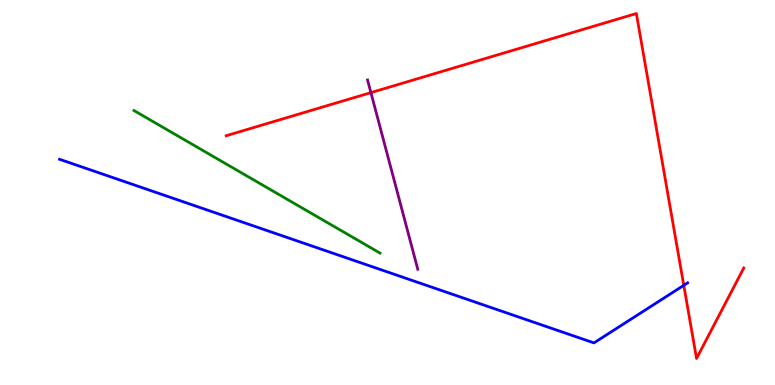[{'lines': ['blue', 'red'], 'intersections': [{'x': 8.82, 'y': 2.59}]}, {'lines': ['green', 'red'], 'intersections': []}, {'lines': ['purple', 'red'], 'intersections': [{'x': 4.79, 'y': 7.59}]}, {'lines': ['blue', 'green'], 'intersections': []}, {'lines': ['blue', 'purple'], 'intersections': []}, {'lines': ['green', 'purple'], 'intersections': []}]